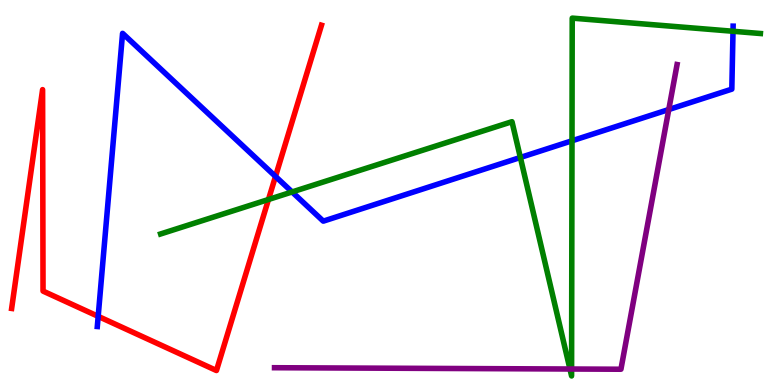[{'lines': ['blue', 'red'], 'intersections': [{'x': 1.27, 'y': 1.78}, {'x': 3.55, 'y': 5.42}]}, {'lines': ['green', 'red'], 'intersections': [{'x': 3.46, 'y': 4.82}]}, {'lines': ['purple', 'red'], 'intersections': []}, {'lines': ['blue', 'green'], 'intersections': [{'x': 3.77, 'y': 5.01}, {'x': 6.71, 'y': 5.91}, {'x': 7.38, 'y': 6.34}, {'x': 9.46, 'y': 9.19}]}, {'lines': ['blue', 'purple'], 'intersections': [{'x': 8.63, 'y': 7.16}]}, {'lines': ['green', 'purple'], 'intersections': [{'x': 7.35, 'y': 0.415}, {'x': 7.38, 'y': 0.415}]}]